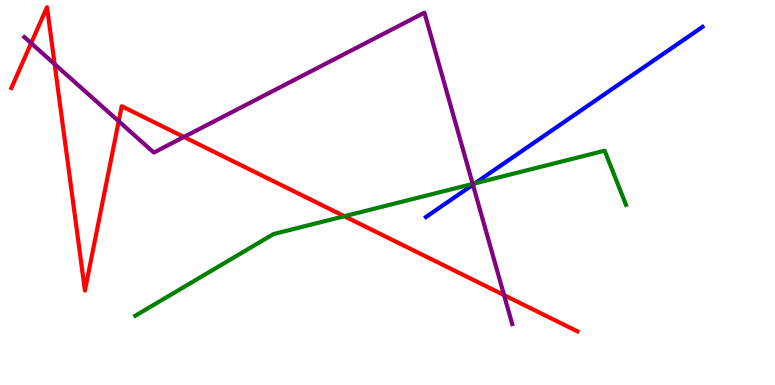[{'lines': ['blue', 'red'], 'intersections': []}, {'lines': ['green', 'red'], 'intersections': [{'x': 4.44, 'y': 4.38}]}, {'lines': ['purple', 'red'], 'intersections': [{'x': 0.402, 'y': 8.88}, {'x': 0.705, 'y': 8.33}, {'x': 1.53, 'y': 6.85}, {'x': 2.37, 'y': 6.44}, {'x': 6.5, 'y': 2.33}]}, {'lines': ['blue', 'green'], 'intersections': [{'x': 6.13, 'y': 5.24}]}, {'lines': ['blue', 'purple'], 'intersections': [{'x': 6.1, 'y': 5.2}]}, {'lines': ['green', 'purple'], 'intersections': [{'x': 6.1, 'y': 5.22}]}]